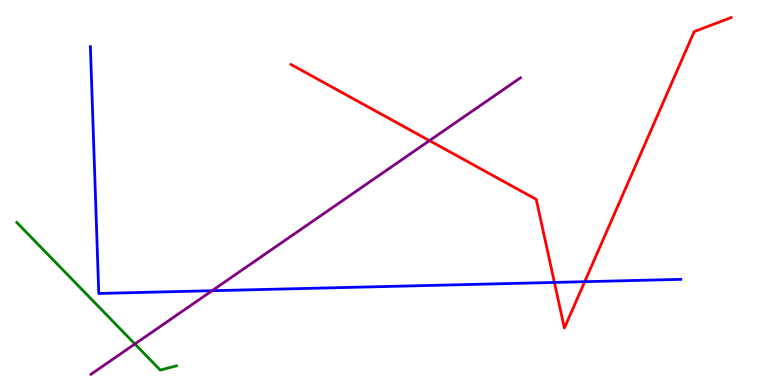[{'lines': ['blue', 'red'], 'intersections': [{'x': 7.15, 'y': 2.66}, {'x': 7.54, 'y': 2.68}]}, {'lines': ['green', 'red'], 'intersections': []}, {'lines': ['purple', 'red'], 'intersections': [{'x': 5.54, 'y': 6.35}]}, {'lines': ['blue', 'green'], 'intersections': []}, {'lines': ['blue', 'purple'], 'intersections': [{'x': 2.74, 'y': 2.45}]}, {'lines': ['green', 'purple'], 'intersections': [{'x': 1.74, 'y': 1.07}]}]